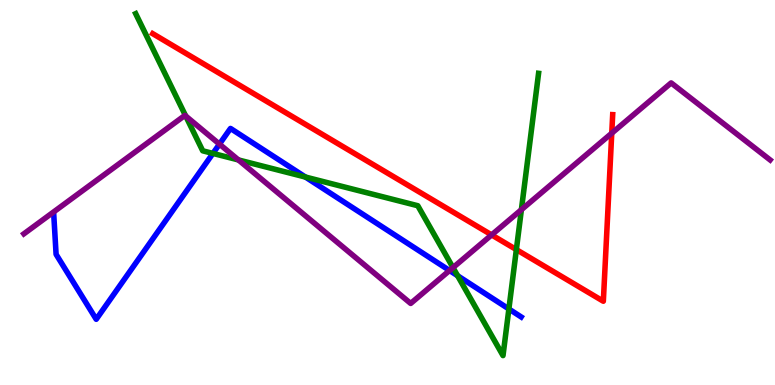[{'lines': ['blue', 'red'], 'intersections': []}, {'lines': ['green', 'red'], 'intersections': [{'x': 6.66, 'y': 3.52}]}, {'lines': ['purple', 'red'], 'intersections': [{'x': 6.34, 'y': 3.9}, {'x': 7.89, 'y': 6.54}]}, {'lines': ['blue', 'green'], 'intersections': [{'x': 2.75, 'y': 6.02}, {'x': 3.94, 'y': 5.4}, {'x': 5.9, 'y': 2.84}, {'x': 6.57, 'y': 1.97}]}, {'lines': ['blue', 'purple'], 'intersections': [{'x': 2.83, 'y': 6.26}, {'x': 5.8, 'y': 2.97}]}, {'lines': ['green', 'purple'], 'intersections': [{'x': 2.4, 'y': 6.99}, {'x': 3.08, 'y': 5.85}, {'x': 5.84, 'y': 3.05}, {'x': 6.73, 'y': 4.55}]}]